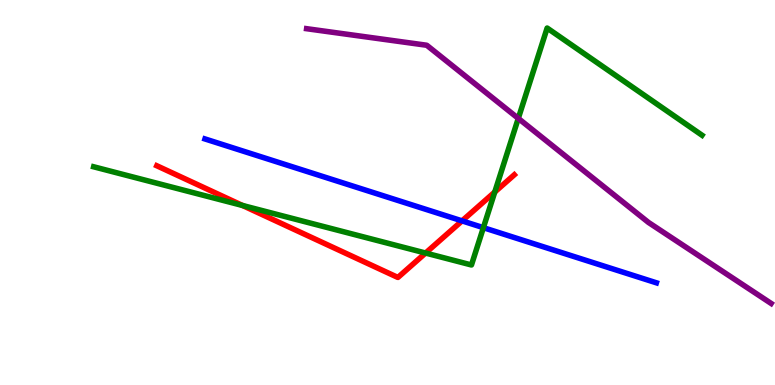[{'lines': ['blue', 'red'], 'intersections': [{'x': 5.96, 'y': 4.26}]}, {'lines': ['green', 'red'], 'intersections': [{'x': 3.13, 'y': 4.66}, {'x': 5.49, 'y': 3.43}, {'x': 6.38, 'y': 5.01}]}, {'lines': ['purple', 'red'], 'intersections': []}, {'lines': ['blue', 'green'], 'intersections': [{'x': 6.24, 'y': 4.09}]}, {'lines': ['blue', 'purple'], 'intersections': []}, {'lines': ['green', 'purple'], 'intersections': [{'x': 6.69, 'y': 6.92}]}]